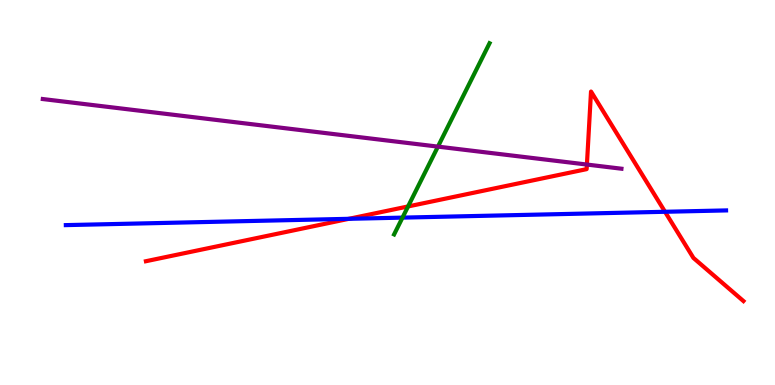[{'lines': ['blue', 'red'], 'intersections': [{'x': 4.5, 'y': 4.32}, {'x': 8.58, 'y': 4.5}]}, {'lines': ['green', 'red'], 'intersections': [{'x': 5.27, 'y': 4.64}]}, {'lines': ['purple', 'red'], 'intersections': [{'x': 7.57, 'y': 5.73}]}, {'lines': ['blue', 'green'], 'intersections': [{'x': 5.19, 'y': 4.35}]}, {'lines': ['blue', 'purple'], 'intersections': []}, {'lines': ['green', 'purple'], 'intersections': [{'x': 5.65, 'y': 6.19}]}]